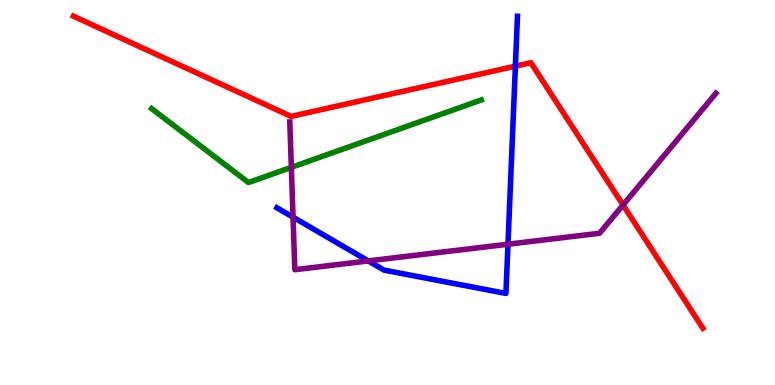[{'lines': ['blue', 'red'], 'intersections': [{'x': 6.65, 'y': 8.28}]}, {'lines': ['green', 'red'], 'intersections': []}, {'lines': ['purple', 'red'], 'intersections': [{'x': 8.04, 'y': 4.68}]}, {'lines': ['blue', 'green'], 'intersections': []}, {'lines': ['blue', 'purple'], 'intersections': [{'x': 3.78, 'y': 4.36}, {'x': 4.75, 'y': 3.22}, {'x': 6.55, 'y': 3.66}]}, {'lines': ['green', 'purple'], 'intersections': [{'x': 3.76, 'y': 5.65}]}]